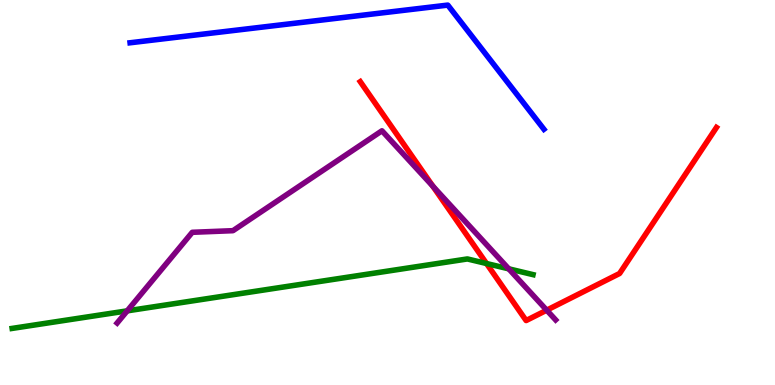[{'lines': ['blue', 'red'], 'intersections': []}, {'lines': ['green', 'red'], 'intersections': [{'x': 6.28, 'y': 3.16}]}, {'lines': ['purple', 'red'], 'intersections': [{'x': 5.59, 'y': 5.16}, {'x': 7.05, 'y': 1.94}]}, {'lines': ['blue', 'green'], 'intersections': []}, {'lines': ['blue', 'purple'], 'intersections': []}, {'lines': ['green', 'purple'], 'intersections': [{'x': 1.64, 'y': 1.93}, {'x': 6.56, 'y': 3.02}]}]